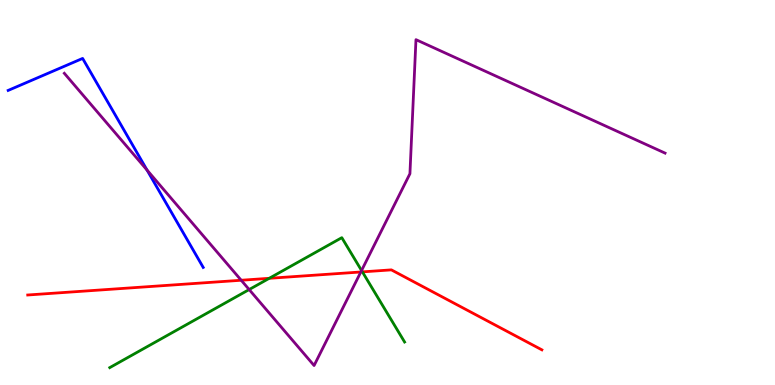[{'lines': ['blue', 'red'], 'intersections': []}, {'lines': ['green', 'red'], 'intersections': [{'x': 3.47, 'y': 2.77}, {'x': 4.68, 'y': 2.94}]}, {'lines': ['purple', 'red'], 'intersections': [{'x': 3.11, 'y': 2.72}, {'x': 4.66, 'y': 2.94}]}, {'lines': ['blue', 'green'], 'intersections': []}, {'lines': ['blue', 'purple'], 'intersections': [{'x': 1.9, 'y': 5.58}]}, {'lines': ['green', 'purple'], 'intersections': [{'x': 3.21, 'y': 2.48}, {'x': 4.67, 'y': 2.97}]}]